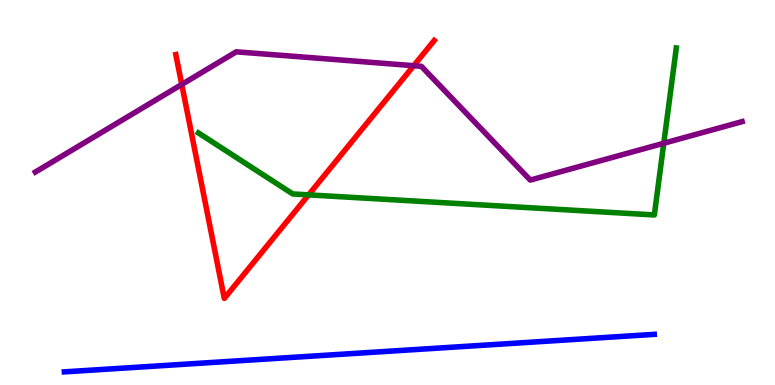[{'lines': ['blue', 'red'], 'intersections': []}, {'lines': ['green', 'red'], 'intersections': [{'x': 3.98, 'y': 4.94}]}, {'lines': ['purple', 'red'], 'intersections': [{'x': 2.35, 'y': 7.81}, {'x': 5.34, 'y': 8.29}]}, {'lines': ['blue', 'green'], 'intersections': []}, {'lines': ['blue', 'purple'], 'intersections': []}, {'lines': ['green', 'purple'], 'intersections': [{'x': 8.56, 'y': 6.28}]}]